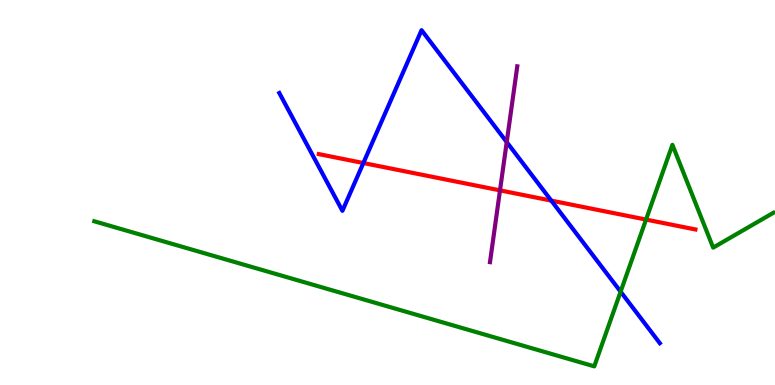[{'lines': ['blue', 'red'], 'intersections': [{'x': 4.69, 'y': 5.77}, {'x': 7.11, 'y': 4.79}]}, {'lines': ['green', 'red'], 'intersections': [{'x': 8.34, 'y': 4.3}]}, {'lines': ['purple', 'red'], 'intersections': [{'x': 6.45, 'y': 5.06}]}, {'lines': ['blue', 'green'], 'intersections': [{'x': 8.01, 'y': 2.42}]}, {'lines': ['blue', 'purple'], 'intersections': [{'x': 6.54, 'y': 6.31}]}, {'lines': ['green', 'purple'], 'intersections': []}]